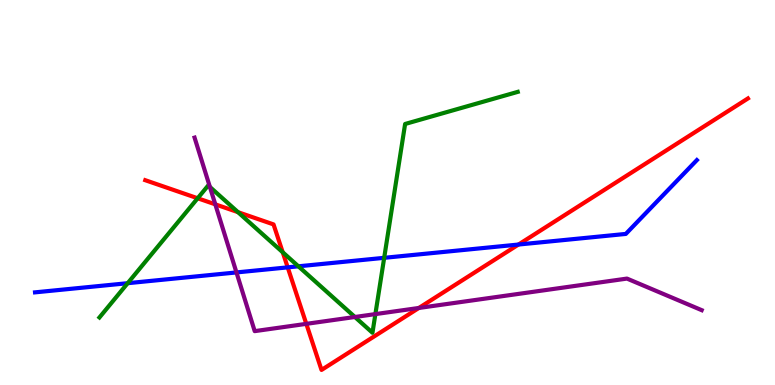[{'lines': ['blue', 'red'], 'intersections': [{'x': 3.71, 'y': 3.06}, {'x': 6.69, 'y': 3.65}]}, {'lines': ['green', 'red'], 'intersections': [{'x': 2.55, 'y': 4.85}, {'x': 3.07, 'y': 4.49}, {'x': 3.65, 'y': 3.45}]}, {'lines': ['purple', 'red'], 'intersections': [{'x': 2.78, 'y': 4.69}, {'x': 3.95, 'y': 1.59}, {'x': 5.4, 'y': 2.0}]}, {'lines': ['blue', 'green'], 'intersections': [{'x': 1.65, 'y': 2.64}, {'x': 3.85, 'y': 3.08}, {'x': 4.96, 'y': 3.3}]}, {'lines': ['blue', 'purple'], 'intersections': [{'x': 3.05, 'y': 2.92}]}, {'lines': ['green', 'purple'], 'intersections': [{'x': 2.71, 'y': 5.14}, {'x': 4.58, 'y': 1.77}, {'x': 4.84, 'y': 1.84}]}]